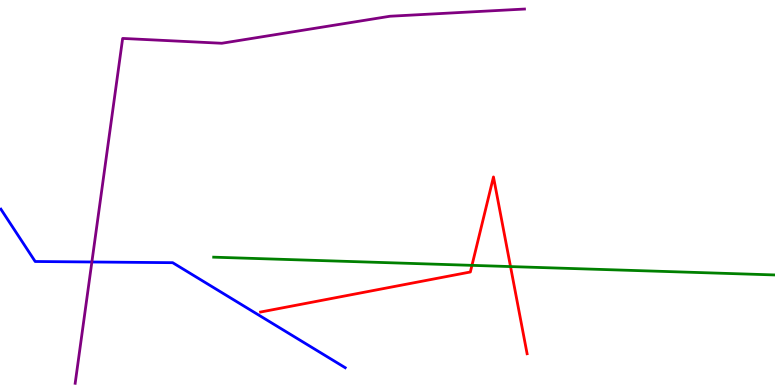[{'lines': ['blue', 'red'], 'intersections': []}, {'lines': ['green', 'red'], 'intersections': [{'x': 6.09, 'y': 3.11}, {'x': 6.59, 'y': 3.08}]}, {'lines': ['purple', 'red'], 'intersections': []}, {'lines': ['blue', 'green'], 'intersections': []}, {'lines': ['blue', 'purple'], 'intersections': [{'x': 1.19, 'y': 3.2}]}, {'lines': ['green', 'purple'], 'intersections': []}]